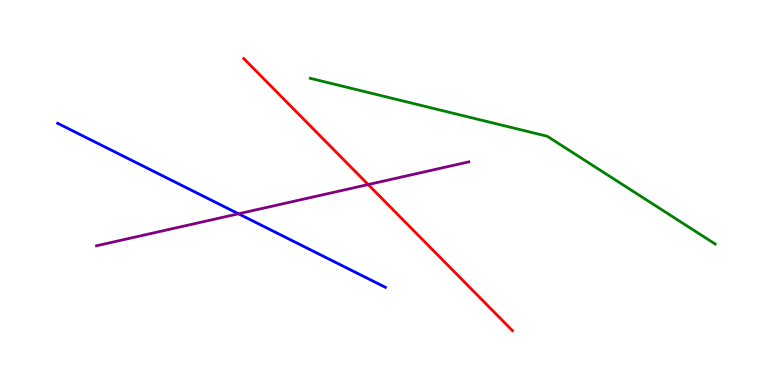[{'lines': ['blue', 'red'], 'intersections': []}, {'lines': ['green', 'red'], 'intersections': []}, {'lines': ['purple', 'red'], 'intersections': [{'x': 4.75, 'y': 5.21}]}, {'lines': ['blue', 'green'], 'intersections': []}, {'lines': ['blue', 'purple'], 'intersections': [{'x': 3.08, 'y': 4.45}]}, {'lines': ['green', 'purple'], 'intersections': []}]